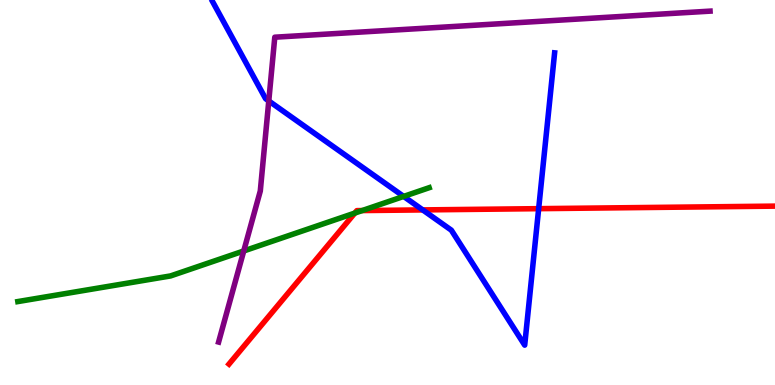[{'lines': ['blue', 'red'], 'intersections': [{'x': 5.45, 'y': 4.55}, {'x': 6.95, 'y': 4.58}]}, {'lines': ['green', 'red'], 'intersections': [{'x': 4.58, 'y': 4.47}, {'x': 4.67, 'y': 4.53}]}, {'lines': ['purple', 'red'], 'intersections': []}, {'lines': ['blue', 'green'], 'intersections': [{'x': 5.21, 'y': 4.9}]}, {'lines': ['blue', 'purple'], 'intersections': [{'x': 3.47, 'y': 7.38}]}, {'lines': ['green', 'purple'], 'intersections': [{'x': 3.15, 'y': 3.48}]}]